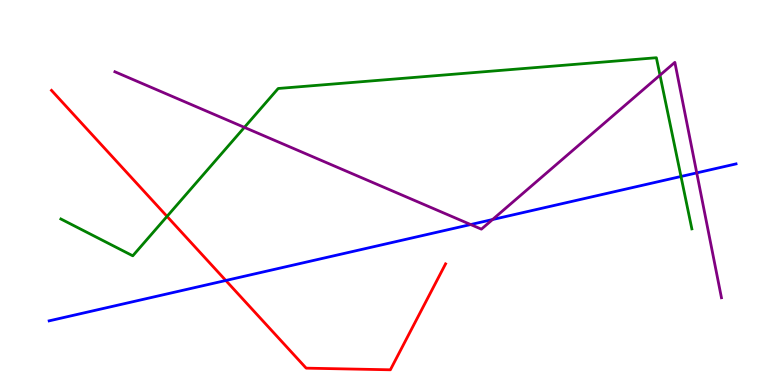[{'lines': ['blue', 'red'], 'intersections': [{'x': 2.91, 'y': 2.71}]}, {'lines': ['green', 'red'], 'intersections': [{'x': 2.16, 'y': 4.38}]}, {'lines': ['purple', 'red'], 'intersections': []}, {'lines': ['blue', 'green'], 'intersections': [{'x': 8.79, 'y': 5.42}]}, {'lines': ['blue', 'purple'], 'intersections': [{'x': 6.07, 'y': 4.17}, {'x': 6.36, 'y': 4.3}, {'x': 8.99, 'y': 5.51}]}, {'lines': ['green', 'purple'], 'intersections': [{'x': 3.15, 'y': 6.69}, {'x': 8.52, 'y': 8.05}]}]